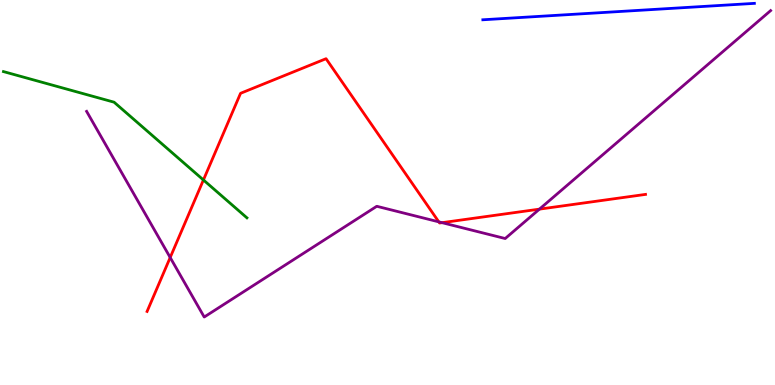[{'lines': ['blue', 'red'], 'intersections': []}, {'lines': ['green', 'red'], 'intersections': [{'x': 2.62, 'y': 5.33}]}, {'lines': ['purple', 'red'], 'intersections': [{'x': 2.2, 'y': 3.31}, {'x': 5.66, 'y': 4.24}, {'x': 5.7, 'y': 4.22}, {'x': 6.96, 'y': 4.57}]}, {'lines': ['blue', 'green'], 'intersections': []}, {'lines': ['blue', 'purple'], 'intersections': []}, {'lines': ['green', 'purple'], 'intersections': []}]